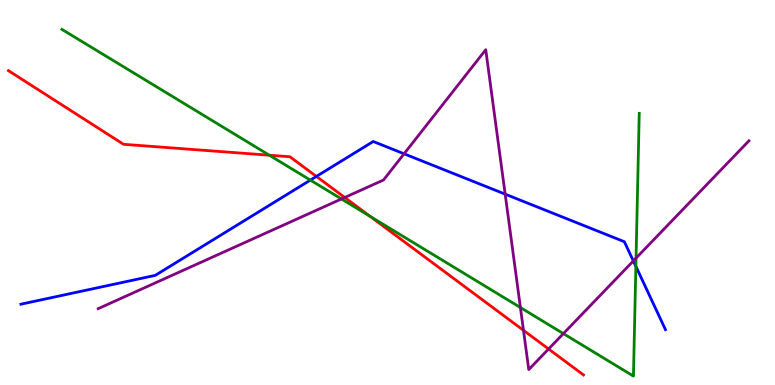[{'lines': ['blue', 'red'], 'intersections': [{'x': 4.08, 'y': 5.42}]}, {'lines': ['green', 'red'], 'intersections': [{'x': 3.48, 'y': 5.97}, {'x': 4.78, 'y': 4.38}]}, {'lines': ['purple', 'red'], 'intersections': [{'x': 4.45, 'y': 4.87}, {'x': 6.75, 'y': 1.42}, {'x': 7.08, 'y': 0.935}]}, {'lines': ['blue', 'green'], 'intersections': [{'x': 4.0, 'y': 5.32}, {'x': 8.2, 'y': 3.08}]}, {'lines': ['blue', 'purple'], 'intersections': [{'x': 5.21, 'y': 6.01}, {'x': 6.52, 'y': 4.96}, {'x': 8.17, 'y': 3.22}]}, {'lines': ['green', 'purple'], 'intersections': [{'x': 4.41, 'y': 4.83}, {'x': 6.72, 'y': 2.01}, {'x': 7.27, 'y': 1.33}, {'x': 8.21, 'y': 3.3}]}]